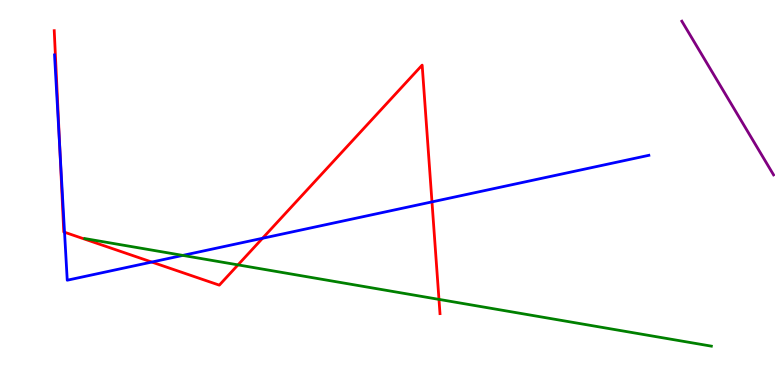[{'lines': ['blue', 'red'], 'intersections': [{'x': 0.772, 'y': 6.12}, {'x': 0.833, 'y': 3.97}, {'x': 1.96, 'y': 3.19}, {'x': 3.39, 'y': 3.81}, {'x': 5.57, 'y': 4.76}]}, {'lines': ['green', 'red'], 'intersections': [{'x': 3.07, 'y': 3.12}, {'x': 5.66, 'y': 2.22}]}, {'lines': ['purple', 'red'], 'intersections': []}, {'lines': ['blue', 'green'], 'intersections': [{'x': 2.36, 'y': 3.37}]}, {'lines': ['blue', 'purple'], 'intersections': []}, {'lines': ['green', 'purple'], 'intersections': []}]